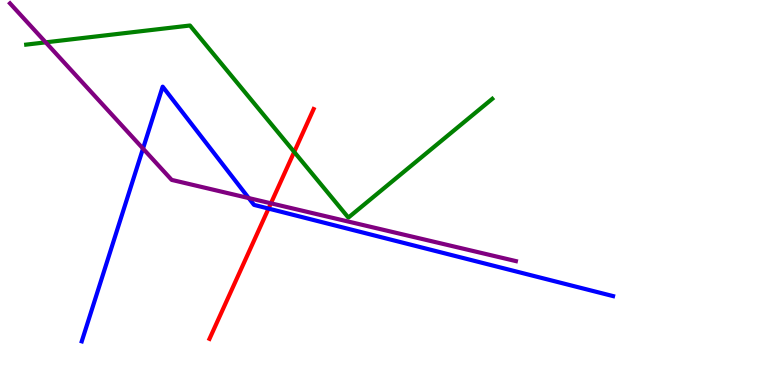[{'lines': ['blue', 'red'], 'intersections': [{'x': 3.46, 'y': 4.58}]}, {'lines': ['green', 'red'], 'intersections': [{'x': 3.8, 'y': 6.05}]}, {'lines': ['purple', 'red'], 'intersections': [{'x': 3.5, 'y': 4.72}]}, {'lines': ['blue', 'green'], 'intersections': []}, {'lines': ['blue', 'purple'], 'intersections': [{'x': 1.85, 'y': 6.14}, {'x': 3.21, 'y': 4.86}]}, {'lines': ['green', 'purple'], 'intersections': [{'x': 0.59, 'y': 8.9}]}]